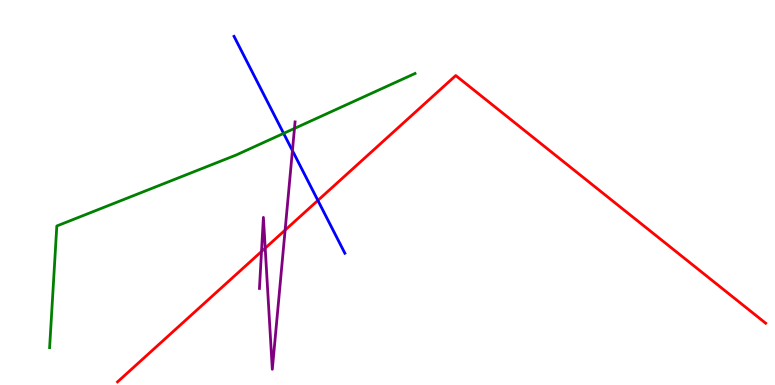[{'lines': ['blue', 'red'], 'intersections': [{'x': 4.1, 'y': 4.79}]}, {'lines': ['green', 'red'], 'intersections': []}, {'lines': ['purple', 'red'], 'intersections': [{'x': 3.37, 'y': 3.47}, {'x': 3.42, 'y': 3.55}, {'x': 3.68, 'y': 4.02}]}, {'lines': ['blue', 'green'], 'intersections': [{'x': 3.66, 'y': 6.54}]}, {'lines': ['blue', 'purple'], 'intersections': [{'x': 3.77, 'y': 6.09}]}, {'lines': ['green', 'purple'], 'intersections': [{'x': 3.8, 'y': 6.66}]}]